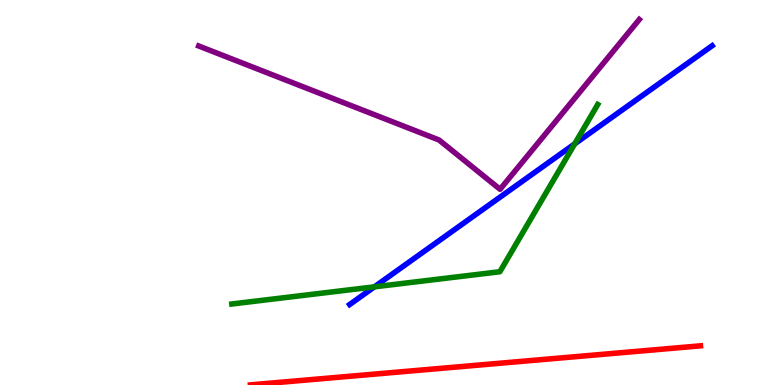[{'lines': ['blue', 'red'], 'intersections': []}, {'lines': ['green', 'red'], 'intersections': []}, {'lines': ['purple', 'red'], 'intersections': []}, {'lines': ['blue', 'green'], 'intersections': [{'x': 4.83, 'y': 2.55}, {'x': 7.42, 'y': 6.26}]}, {'lines': ['blue', 'purple'], 'intersections': []}, {'lines': ['green', 'purple'], 'intersections': []}]